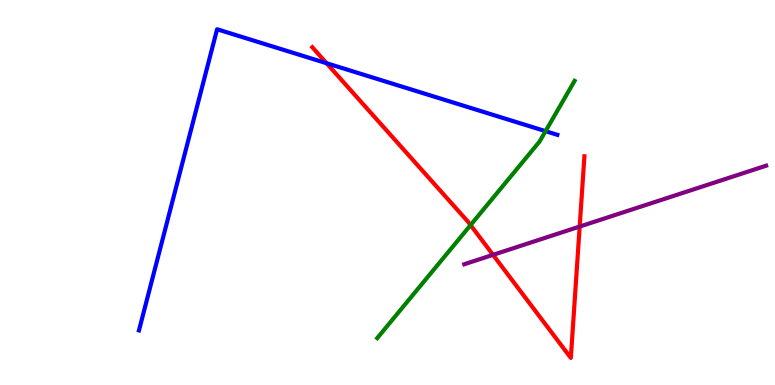[{'lines': ['blue', 'red'], 'intersections': [{'x': 4.21, 'y': 8.36}]}, {'lines': ['green', 'red'], 'intersections': [{'x': 6.07, 'y': 4.15}]}, {'lines': ['purple', 'red'], 'intersections': [{'x': 6.36, 'y': 3.38}, {'x': 7.48, 'y': 4.12}]}, {'lines': ['blue', 'green'], 'intersections': [{'x': 7.04, 'y': 6.59}]}, {'lines': ['blue', 'purple'], 'intersections': []}, {'lines': ['green', 'purple'], 'intersections': []}]